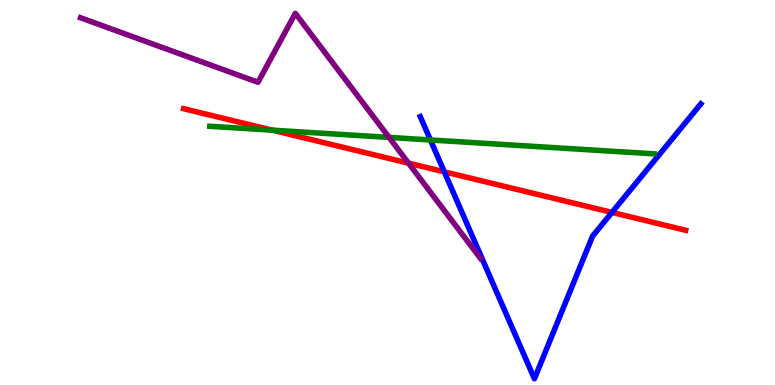[{'lines': ['blue', 'red'], 'intersections': [{'x': 5.73, 'y': 5.54}, {'x': 7.9, 'y': 4.48}]}, {'lines': ['green', 'red'], 'intersections': [{'x': 3.51, 'y': 6.62}]}, {'lines': ['purple', 'red'], 'intersections': [{'x': 5.27, 'y': 5.76}]}, {'lines': ['blue', 'green'], 'intersections': [{'x': 5.55, 'y': 6.36}]}, {'lines': ['blue', 'purple'], 'intersections': []}, {'lines': ['green', 'purple'], 'intersections': [{'x': 5.02, 'y': 6.43}]}]